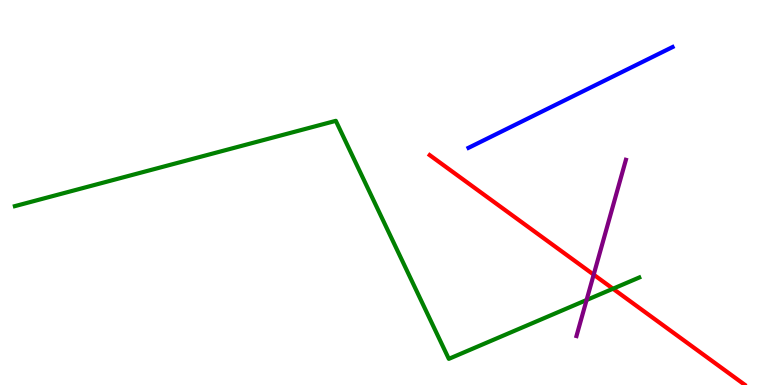[{'lines': ['blue', 'red'], 'intersections': []}, {'lines': ['green', 'red'], 'intersections': [{'x': 7.91, 'y': 2.5}]}, {'lines': ['purple', 'red'], 'intersections': [{'x': 7.66, 'y': 2.87}]}, {'lines': ['blue', 'green'], 'intersections': []}, {'lines': ['blue', 'purple'], 'intersections': []}, {'lines': ['green', 'purple'], 'intersections': [{'x': 7.57, 'y': 2.21}]}]